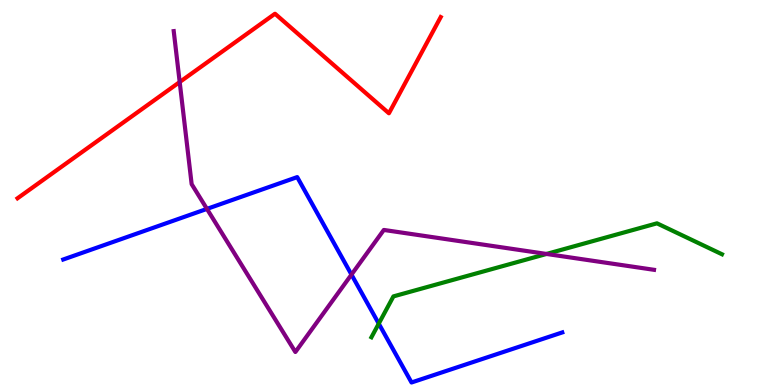[{'lines': ['blue', 'red'], 'intersections': []}, {'lines': ['green', 'red'], 'intersections': []}, {'lines': ['purple', 'red'], 'intersections': [{'x': 2.32, 'y': 7.87}]}, {'lines': ['blue', 'green'], 'intersections': [{'x': 4.89, 'y': 1.59}]}, {'lines': ['blue', 'purple'], 'intersections': [{'x': 2.67, 'y': 4.57}, {'x': 4.54, 'y': 2.87}]}, {'lines': ['green', 'purple'], 'intersections': [{'x': 7.05, 'y': 3.4}]}]